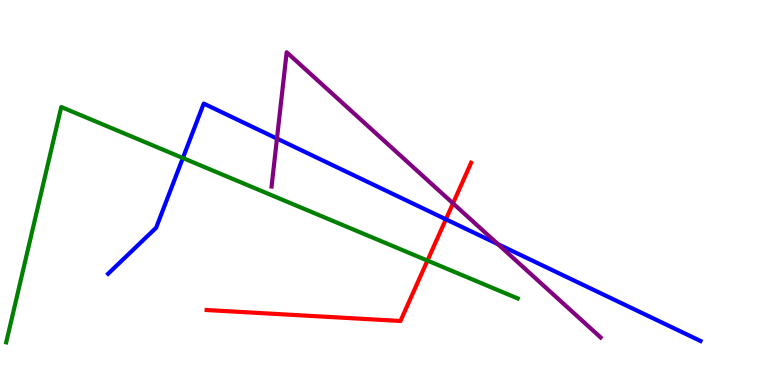[{'lines': ['blue', 'red'], 'intersections': [{'x': 5.75, 'y': 4.3}]}, {'lines': ['green', 'red'], 'intersections': [{'x': 5.52, 'y': 3.23}]}, {'lines': ['purple', 'red'], 'intersections': [{'x': 5.85, 'y': 4.72}]}, {'lines': ['blue', 'green'], 'intersections': [{'x': 2.36, 'y': 5.9}]}, {'lines': ['blue', 'purple'], 'intersections': [{'x': 3.57, 'y': 6.4}, {'x': 6.43, 'y': 3.66}]}, {'lines': ['green', 'purple'], 'intersections': []}]